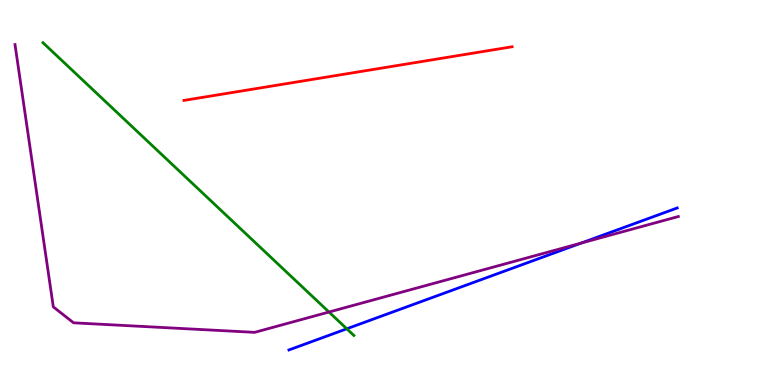[{'lines': ['blue', 'red'], 'intersections': []}, {'lines': ['green', 'red'], 'intersections': []}, {'lines': ['purple', 'red'], 'intersections': []}, {'lines': ['blue', 'green'], 'intersections': [{'x': 4.47, 'y': 1.46}]}, {'lines': ['blue', 'purple'], 'intersections': [{'x': 7.5, 'y': 3.69}]}, {'lines': ['green', 'purple'], 'intersections': [{'x': 4.24, 'y': 1.9}]}]